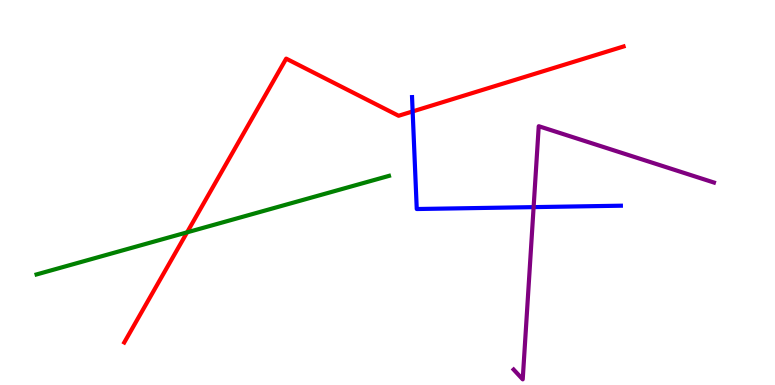[{'lines': ['blue', 'red'], 'intersections': [{'x': 5.32, 'y': 7.11}]}, {'lines': ['green', 'red'], 'intersections': [{'x': 2.41, 'y': 3.97}]}, {'lines': ['purple', 'red'], 'intersections': []}, {'lines': ['blue', 'green'], 'intersections': []}, {'lines': ['blue', 'purple'], 'intersections': [{'x': 6.89, 'y': 4.62}]}, {'lines': ['green', 'purple'], 'intersections': []}]